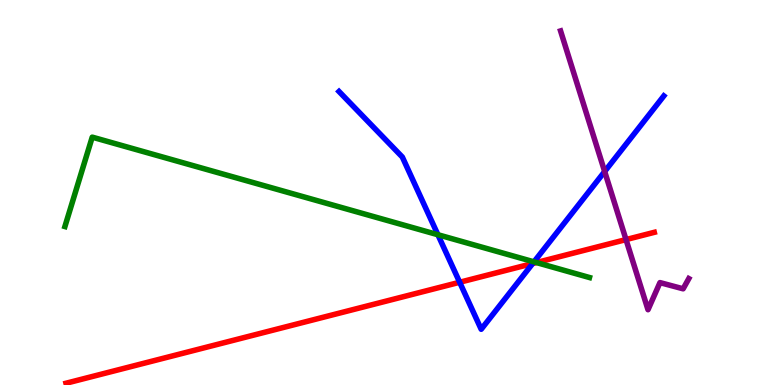[{'lines': ['blue', 'red'], 'intersections': [{'x': 5.93, 'y': 2.67}, {'x': 6.87, 'y': 3.15}]}, {'lines': ['green', 'red'], 'intersections': [{'x': 6.92, 'y': 3.18}]}, {'lines': ['purple', 'red'], 'intersections': [{'x': 8.08, 'y': 3.78}]}, {'lines': ['blue', 'green'], 'intersections': [{'x': 5.65, 'y': 3.9}, {'x': 6.89, 'y': 3.2}]}, {'lines': ['blue', 'purple'], 'intersections': [{'x': 7.8, 'y': 5.55}]}, {'lines': ['green', 'purple'], 'intersections': []}]